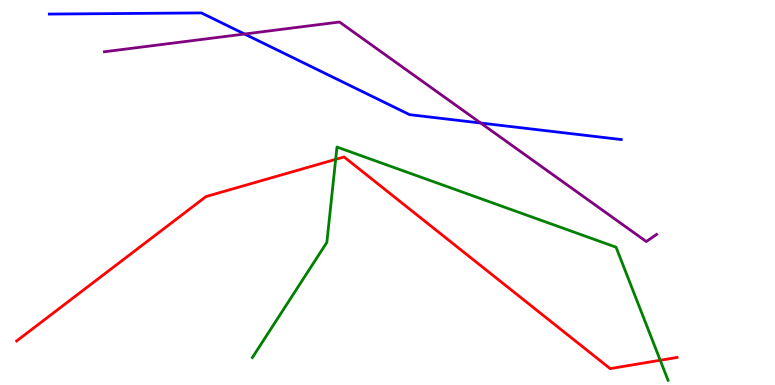[{'lines': ['blue', 'red'], 'intersections': []}, {'lines': ['green', 'red'], 'intersections': [{'x': 4.33, 'y': 5.86}, {'x': 8.52, 'y': 0.643}]}, {'lines': ['purple', 'red'], 'intersections': []}, {'lines': ['blue', 'green'], 'intersections': []}, {'lines': ['blue', 'purple'], 'intersections': [{'x': 3.16, 'y': 9.12}, {'x': 6.2, 'y': 6.8}]}, {'lines': ['green', 'purple'], 'intersections': []}]